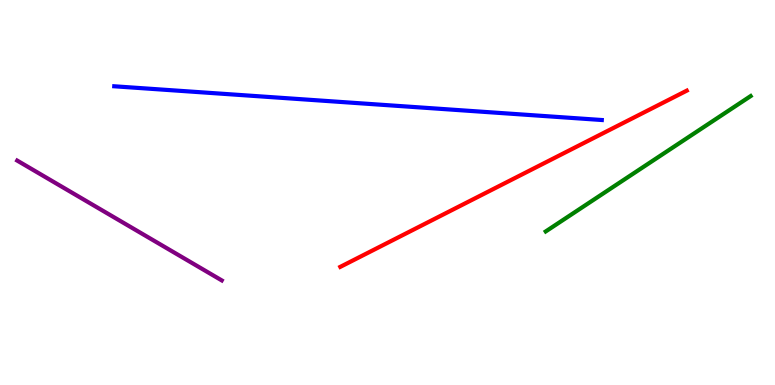[{'lines': ['blue', 'red'], 'intersections': []}, {'lines': ['green', 'red'], 'intersections': []}, {'lines': ['purple', 'red'], 'intersections': []}, {'lines': ['blue', 'green'], 'intersections': []}, {'lines': ['blue', 'purple'], 'intersections': []}, {'lines': ['green', 'purple'], 'intersections': []}]